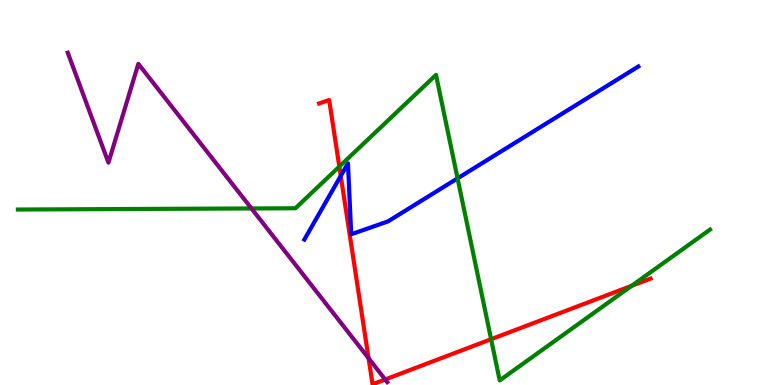[{'lines': ['blue', 'red'], 'intersections': [{'x': 4.4, 'y': 5.43}]}, {'lines': ['green', 'red'], 'intersections': [{'x': 4.38, 'y': 5.67}, {'x': 6.34, 'y': 1.19}, {'x': 8.15, 'y': 2.58}]}, {'lines': ['purple', 'red'], 'intersections': [{'x': 4.76, 'y': 0.696}, {'x': 4.97, 'y': 0.144}]}, {'lines': ['blue', 'green'], 'intersections': [{'x': 5.9, 'y': 5.37}]}, {'lines': ['blue', 'purple'], 'intersections': []}, {'lines': ['green', 'purple'], 'intersections': [{'x': 3.24, 'y': 4.59}]}]